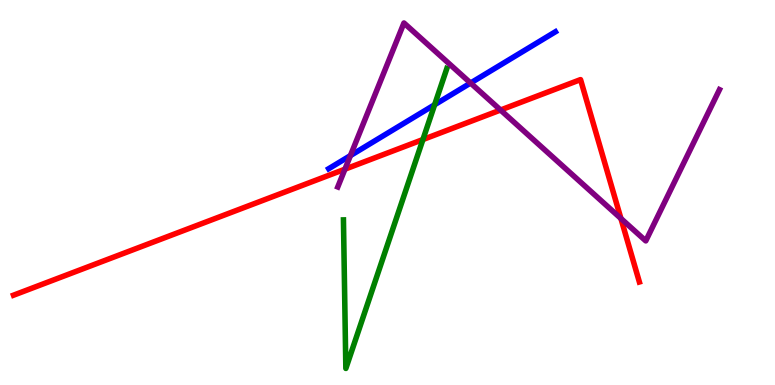[{'lines': ['blue', 'red'], 'intersections': []}, {'lines': ['green', 'red'], 'intersections': [{'x': 5.46, 'y': 6.38}]}, {'lines': ['purple', 'red'], 'intersections': [{'x': 4.45, 'y': 5.61}, {'x': 6.46, 'y': 7.14}, {'x': 8.01, 'y': 4.32}]}, {'lines': ['blue', 'green'], 'intersections': [{'x': 5.61, 'y': 7.28}]}, {'lines': ['blue', 'purple'], 'intersections': [{'x': 4.52, 'y': 5.96}, {'x': 6.07, 'y': 7.84}]}, {'lines': ['green', 'purple'], 'intersections': []}]